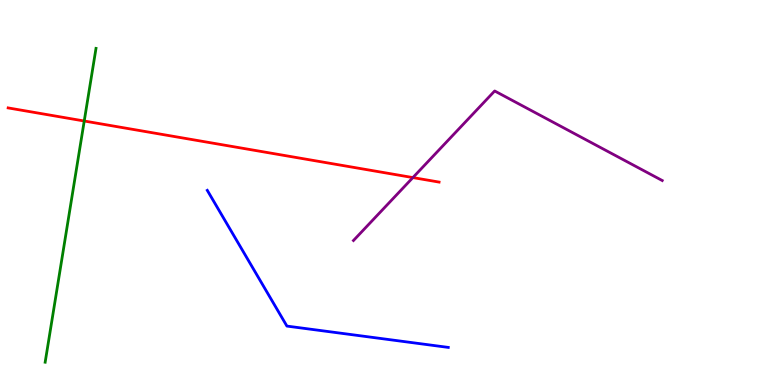[{'lines': ['blue', 'red'], 'intersections': []}, {'lines': ['green', 'red'], 'intersections': [{'x': 1.09, 'y': 6.86}]}, {'lines': ['purple', 'red'], 'intersections': [{'x': 5.33, 'y': 5.39}]}, {'lines': ['blue', 'green'], 'intersections': []}, {'lines': ['blue', 'purple'], 'intersections': []}, {'lines': ['green', 'purple'], 'intersections': []}]